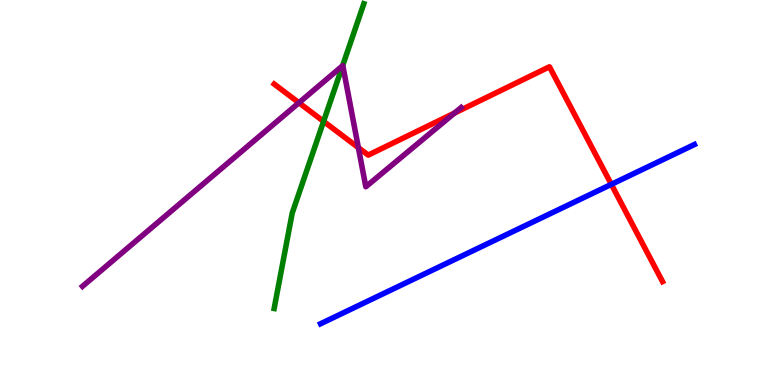[{'lines': ['blue', 'red'], 'intersections': [{'x': 7.89, 'y': 5.21}]}, {'lines': ['green', 'red'], 'intersections': [{'x': 4.18, 'y': 6.85}]}, {'lines': ['purple', 'red'], 'intersections': [{'x': 3.86, 'y': 7.33}, {'x': 4.62, 'y': 6.16}, {'x': 5.86, 'y': 7.06}]}, {'lines': ['blue', 'green'], 'intersections': []}, {'lines': ['blue', 'purple'], 'intersections': []}, {'lines': ['green', 'purple'], 'intersections': [{'x': 4.42, 'y': 8.29}]}]